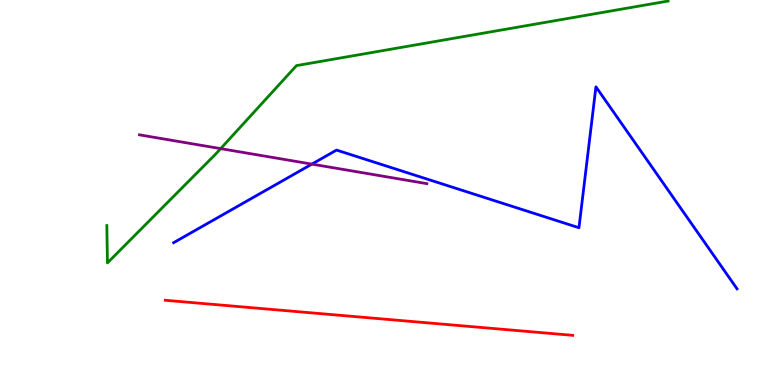[{'lines': ['blue', 'red'], 'intersections': []}, {'lines': ['green', 'red'], 'intersections': []}, {'lines': ['purple', 'red'], 'intersections': []}, {'lines': ['blue', 'green'], 'intersections': []}, {'lines': ['blue', 'purple'], 'intersections': [{'x': 4.02, 'y': 5.74}]}, {'lines': ['green', 'purple'], 'intersections': [{'x': 2.85, 'y': 6.14}]}]